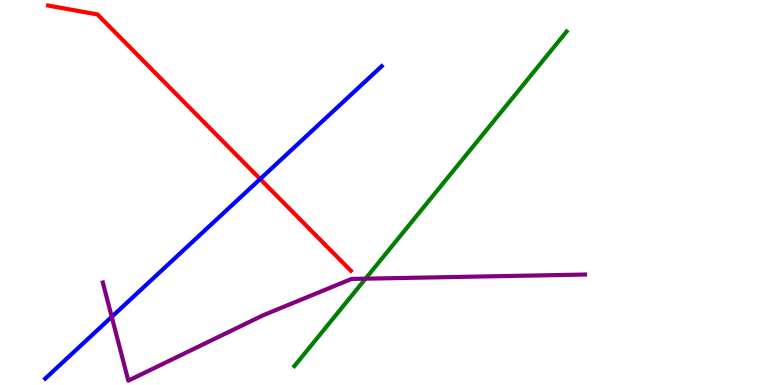[{'lines': ['blue', 'red'], 'intersections': [{'x': 3.36, 'y': 5.35}]}, {'lines': ['green', 'red'], 'intersections': []}, {'lines': ['purple', 'red'], 'intersections': []}, {'lines': ['blue', 'green'], 'intersections': []}, {'lines': ['blue', 'purple'], 'intersections': [{'x': 1.44, 'y': 1.77}]}, {'lines': ['green', 'purple'], 'intersections': [{'x': 4.72, 'y': 2.76}]}]